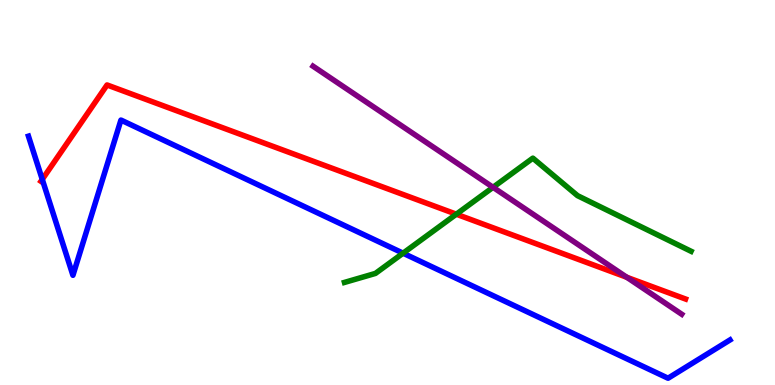[{'lines': ['blue', 'red'], 'intersections': [{'x': 0.545, 'y': 5.34}]}, {'lines': ['green', 'red'], 'intersections': [{'x': 5.89, 'y': 4.44}]}, {'lines': ['purple', 'red'], 'intersections': [{'x': 8.09, 'y': 2.8}]}, {'lines': ['blue', 'green'], 'intersections': [{'x': 5.2, 'y': 3.42}]}, {'lines': ['blue', 'purple'], 'intersections': []}, {'lines': ['green', 'purple'], 'intersections': [{'x': 6.36, 'y': 5.13}]}]